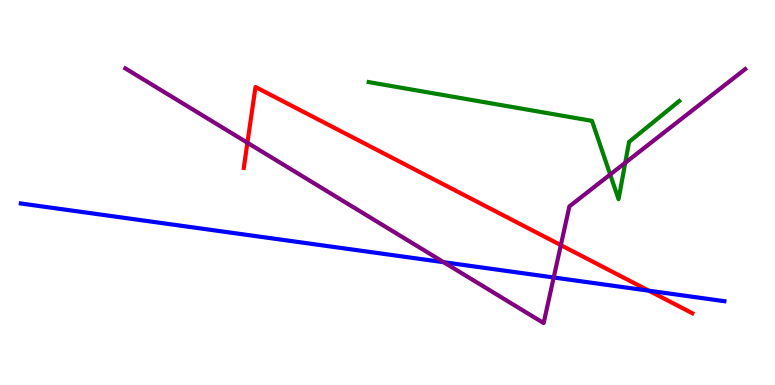[{'lines': ['blue', 'red'], 'intersections': [{'x': 8.37, 'y': 2.45}]}, {'lines': ['green', 'red'], 'intersections': []}, {'lines': ['purple', 'red'], 'intersections': [{'x': 3.19, 'y': 6.29}, {'x': 7.24, 'y': 3.63}]}, {'lines': ['blue', 'green'], 'intersections': []}, {'lines': ['blue', 'purple'], 'intersections': [{'x': 5.72, 'y': 3.19}, {'x': 7.14, 'y': 2.79}]}, {'lines': ['green', 'purple'], 'intersections': [{'x': 7.87, 'y': 5.47}, {'x': 8.07, 'y': 5.77}]}]